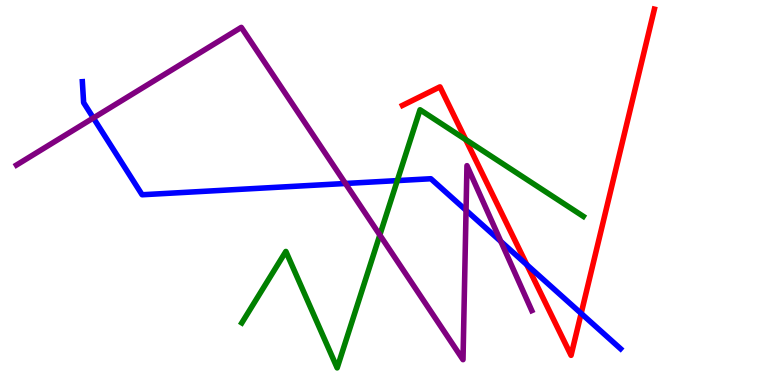[{'lines': ['blue', 'red'], 'intersections': [{'x': 6.8, 'y': 3.12}, {'x': 7.5, 'y': 1.86}]}, {'lines': ['green', 'red'], 'intersections': [{'x': 6.01, 'y': 6.37}]}, {'lines': ['purple', 'red'], 'intersections': []}, {'lines': ['blue', 'green'], 'intersections': [{'x': 5.13, 'y': 5.31}]}, {'lines': ['blue', 'purple'], 'intersections': [{'x': 1.2, 'y': 6.94}, {'x': 4.46, 'y': 5.23}, {'x': 6.01, 'y': 4.54}, {'x': 6.46, 'y': 3.73}]}, {'lines': ['green', 'purple'], 'intersections': [{'x': 4.9, 'y': 3.9}]}]